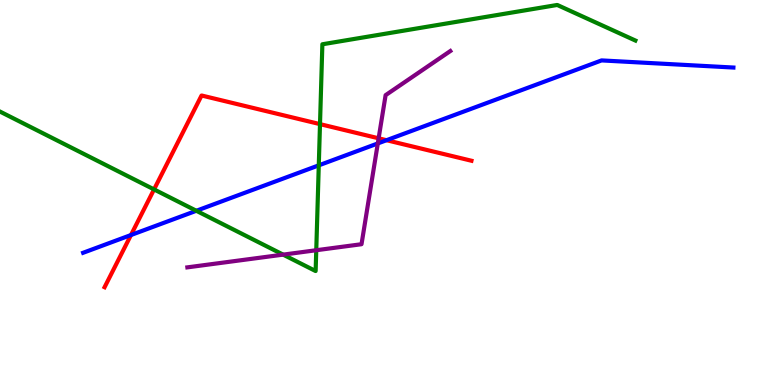[{'lines': ['blue', 'red'], 'intersections': [{'x': 1.69, 'y': 3.9}, {'x': 4.99, 'y': 6.36}]}, {'lines': ['green', 'red'], 'intersections': [{'x': 1.99, 'y': 5.08}, {'x': 4.13, 'y': 6.78}]}, {'lines': ['purple', 'red'], 'intersections': [{'x': 4.89, 'y': 6.41}]}, {'lines': ['blue', 'green'], 'intersections': [{'x': 2.53, 'y': 4.53}, {'x': 4.11, 'y': 5.71}]}, {'lines': ['blue', 'purple'], 'intersections': [{'x': 4.87, 'y': 6.27}]}, {'lines': ['green', 'purple'], 'intersections': [{'x': 3.65, 'y': 3.39}, {'x': 4.08, 'y': 3.5}]}]